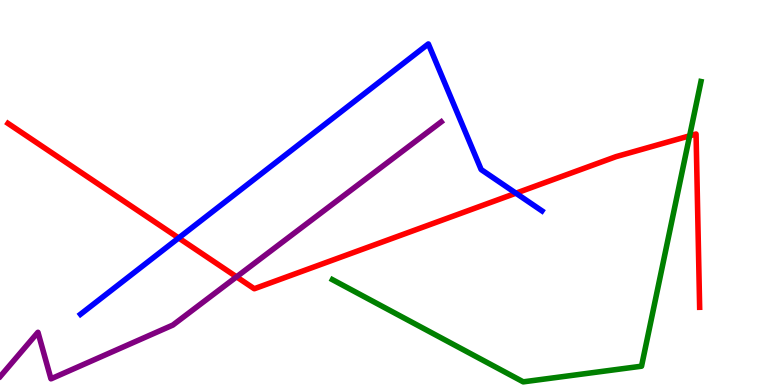[{'lines': ['blue', 'red'], 'intersections': [{'x': 2.31, 'y': 3.82}, {'x': 6.66, 'y': 4.98}]}, {'lines': ['green', 'red'], 'intersections': [{'x': 8.9, 'y': 6.47}]}, {'lines': ['purple', 'red'], 'intersections': [{'x': 3.05, 'y': 2.81}]}, {'lines': ['blue', 'green'], 'intersections': []}, {'lines': ['blue', 'purple'], 'intersections': []}, {'lines': ['green', 'purple'], 'intersections': []}]